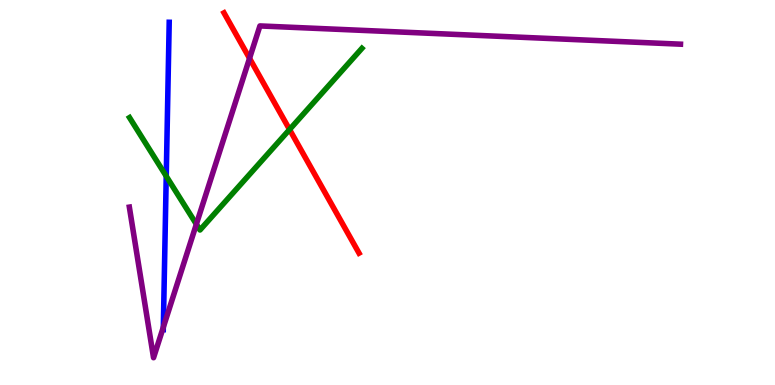[{'lines': ['blue', 'red'], 'intersections': []}, {'lines': ['green', 'red'], 'intersections': [{'x': 3.74, 'y': 6.64}]}, {'lines': ['purple', 'red'], 'intersections': [{'x': 3.22, 'y': 8.49}]}, {'lines': ['blue', 'green'], 'intersections': [{'x': 2.15, 'y': 5.42}]}, {'lines': ['blue', 'purple'], 'intersections': [{'x': 2.11, 'y': 1.5}]}, {'lines': ['green', 'purple'], 'intersections': [{'x': 2.53, 'y': 4.18}]}]